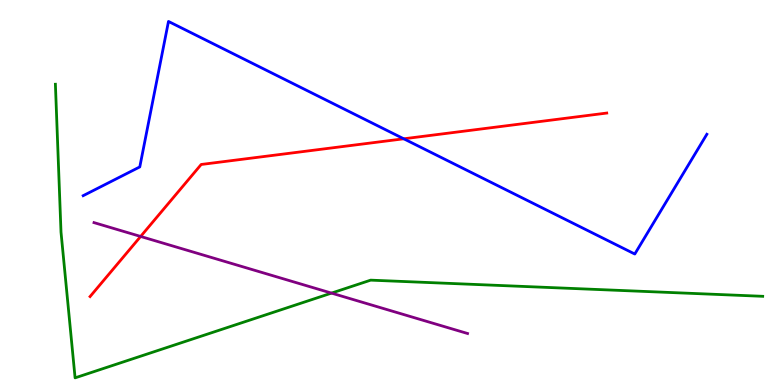[{'lines': ['blue', 'red'], 'intersections': [{'x': 5.21, 'y': 6.39}]}, {'lines': ['green', 'red'], 'intersections': []}, {'lines': ['purple', 'red'], 'intersections': [{'x': 1.81, 'y': 3.86}]}, {'lines': ['blue', 'green'], 'intersections': []}, {'lines': ['blue', 'purple'], 'intersections': []}, {'lines': ['green', 'purple'], 'intersections': [{'x': 4.28, 'y': 2.39}]}]